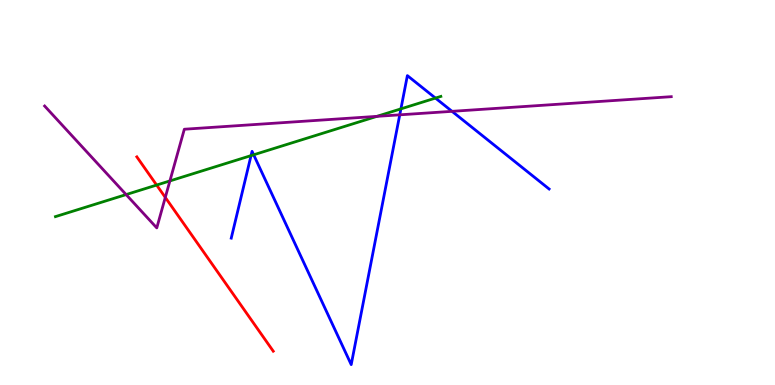[{'lines': ['blue', 'red'], 'intersections': []}, {'lines': ['green', 'red'], 'intersections': [{'x': 2.02, 'y': 5.19}]}, {'lines': ['purple', 'red'], 'intersections': [{'x': 2.13, 'y': 4.87}]}, {'lines': ['blue', 'green'], 'intersections': [{'x': 3.24, 'y': 5.96}, {'x': 3.27, 'y': 5.98}, {'x': 5.17, 'y': 7.17}, {'x': 5.62, 'y': 7.45}]}, {'lines': ['blue', 'purple'], 'intersections': [{'x': 5.16, 'y': 7.02}, {'x': 5.83, 'y': 7.11}]}, {'lines': ['green', 'purple'], 'intersections': [{'x': 1.63, 'y': 4.95}, {'x': 2.19, 'y': 5.3}, {'x': 4.86, 'y': 6.98}]}]